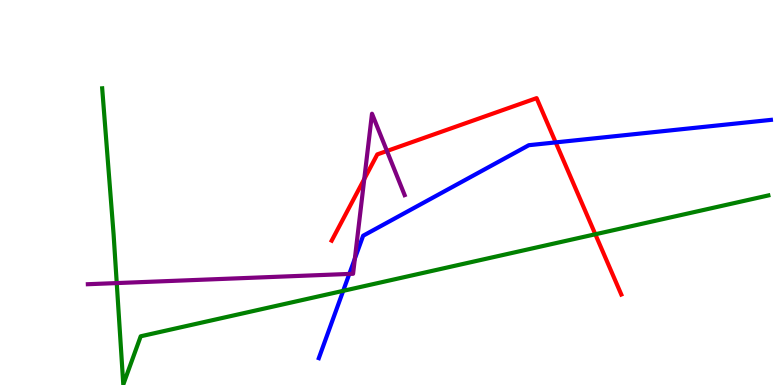[{'lines': ['blue', 'red'], 'intersections': [{'x': 7.17, 'y': 6.3}]}, {'lines': ['green', 'red'], 'intersections': [{'x': 7.68, 'y': 3.92}]}, {'lines': ['purple', 'red'], 'intersections': [{'x': 4.7, 'y': 5.35}, {'x': 4.99, 'y': 6.08}]}, {'lines': ['blue', 'green'], 'intersections': [{'x': 4.43, 'y': 2.45}]}, {'lines': ['blue', 'purple'], 'intersections': [{'x': 4.51, 'y': 2.89}, {'x': 4.58, 'y': 3.28}]}, {'lines': ['green', 'purple'], 'intersections': [{'x': 1.51, 'y': 2.65}]}]